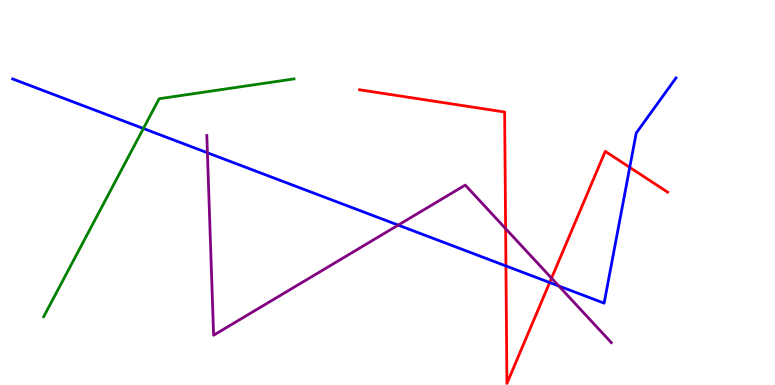[{'lines': ['blue', 'red'], 'intersections': [{'x': 6.53, 'y': 3.09}, {'x': 7.09, 'y': 2.66}, {'x': 8.13, 'y': 5.65}]}, {'lines': ['green', 'red'], 'intersections': []}, {'lines': ['purple', 'red'], 'intersections': [{'x': 6.52, 'y': 4.06}, {'x': 7.12, 'y': 2.78}]}, {'lines': ['blue', 'green'], 'intersections': [{'x': 1.85, 'y': 6.66}]}, {'lines': ['blue', 'purple'], 'intersections': [{'x': 2.68, 'y': 6.03}, {'x': 5.14, 'y': 4.15}, {'x': 7.21, 'y': 2.57}]}, {'lines': ['green', 'purple'], 'intersections': []}]